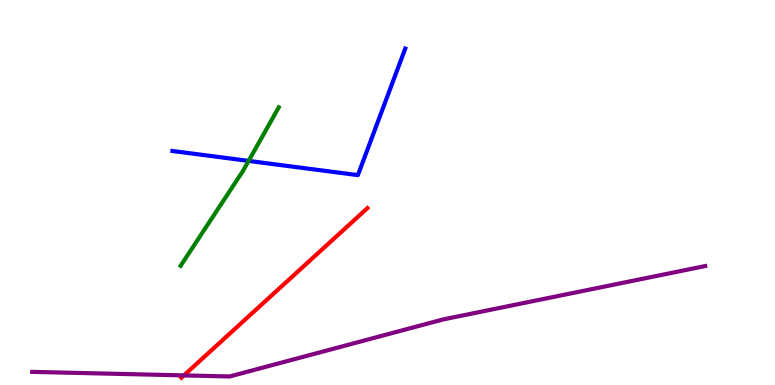[{'lines': ['blue', 'red'], 'intersections': []}, {'lines': ['green', 'red'], 'intersections': []}, {'lines': ['purple', 'red'], 'intersections': [{'x': 2.37, 'y': 0.249}]}, {'lines': ['blue', 'green'], 'intersections': [{'x': 3.21, 'y': 5.82}]}, {'lines': ['blue', 'purple'], 'intersections': []}, {'lines': ['green', 'purple'], 'intersections': []}]